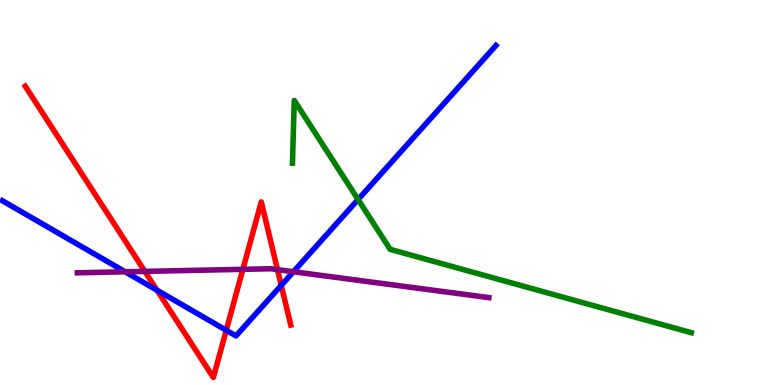[{'lines': ['blue', 'red'], 'intersections': [{'x': 2.03, 'y': 2.46}, {'x': 2.92, 'y': 1.42}, {'x': 3.63, 'y': 2.59}]}, {'lines': ['green', 'red'], 'intersections': []}, {'lines': ['purple', 'red'], 'intersections': [{'x': 1.87, 'y': 2.95}, {'x': 3.13, 'y': 3.0}, {'x': 3.58, 'y': 3.0}]}, {'lines': ['blue', 'green'], 'intersections': [{'x': 4.62, 'y': 4.82}]}, {'lines': ['blue', 'purple'], 'intersections': [{'x': 1.62, 'y': 2.94}, {'x': 3.79, 'y': 2.94}]}, {'lines': ['green', 'purple'], 'intersections': []}]